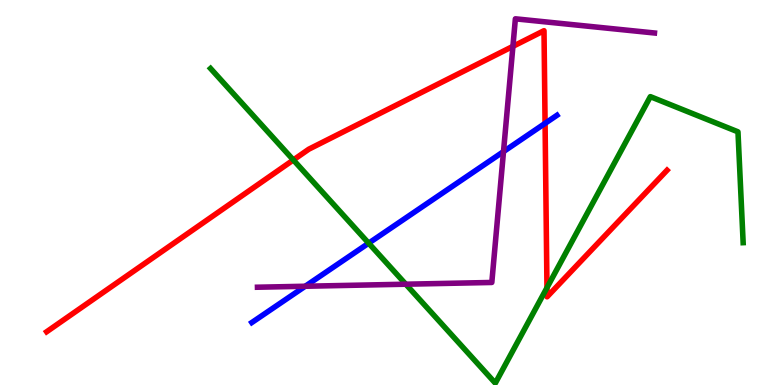[{'lines': ['blue', 'red'], 'intersections': [{'x': 7.03, 'y': 6.8}]}, {'lines': ['green', 'red'], 'intersections': [{'x': 3.79, 'y': 5.85}, {'x': 7.06, 'y': 2.53}]}, {'lines': ['purple', 'red'], 'intersections': [{'x': 6.62, 'y': 8.8}]}, {'lines': ['blue', 'green'], 'intersections': [{'x': 4.76, 'y': 3.68}]}, {'lines': ['blue', 'purple'], 'intersections': [{'x': 3.94, 'y': 2.56}, {'x': 6.5, 'y': 6.06}]}, {'lines': ['green', 'purple'], 'intersections': [{'x': 5.24, 'y': 2.62}]}]